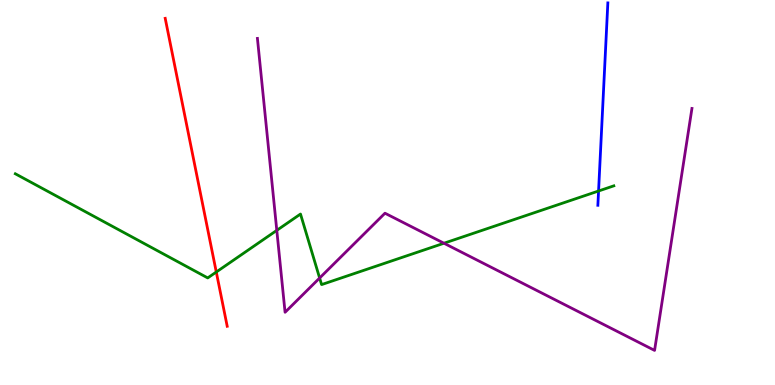[{'lines': ['blue', 'red'], 'intersections': []}, {'lines': ['green', 'red'], 'intersections': [{'x': 2.79, 'y': 2.93}]}, {'lines': ['purple', 'red'], 'intersections': []}, {'lines': ['blue', 'green'], 'intersections': [{'x': 7.72, 'y': 5.04}]}, {'lines': ['blue', 'purple'], 'intersections': []}, {'lines': ['green', 'purple'], 'intersections': [{'x': 3.57, 'y': 4.02}, {'x': 4.12, 'y': 2.78}, {'x': 5.73, 'y': 3.68}]}]